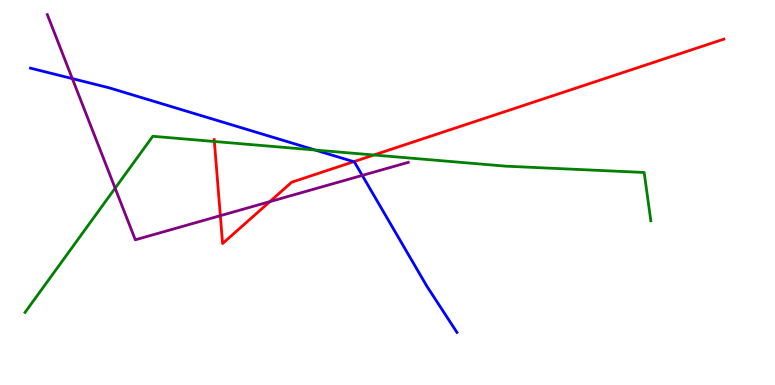[{'lines': ['blue', 'red'], 'intersections': [{'x': 4.56, 'y': 5.8}]}, {'lines': ['green', 'red'], 'intersections': [{'x': 2.77, 'y': 6.32}, {'x': 4.82, 'y': 5.97}]}, {'lines': ['purple', 'red'], 'intersections': [{'x': 2.84, 'y': 4.4}, {'x': 3.48, 'y': 4.76}]}, {'lines': ['blue', 'green'], 'intersections': [{'x': 4.07, 'y': 6.1}]}, {'lines': ['blue', 'purple'], 'intersections': [{'x': 0.933, 'y': 7.96}, {'x': 4.67, 'y': 5.44}]}, {'lines': ['green', 'purple'], 'intersections': [{'x': 1.49, 'y': 5.11}]}]